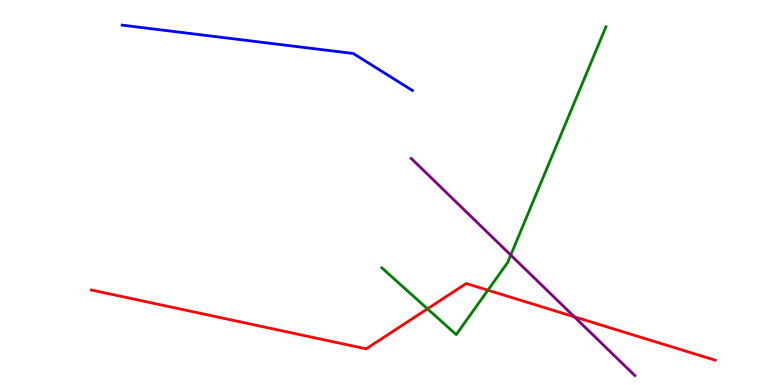[{'lines': ['blue', 'red'], 'intersections': []}, {'lines': ['green', 'red'], 'intersections': [{'x': 5.52, 'y': 1.98}, {'x': 6.3, 'y': 2.46}]}, {'lines': ['purple', 'red'], 'intersections': [{'x': 7.41, 'y': 1.77}]}, {'lines': ['blue', 'green'], 'intersections': []}, {'lines': ['blue', 'purple'], 'intersections': []}, {'lines': ['green', 'purple'], 'intersections': [{'x': 6.59, 'y': 3.37}]}]